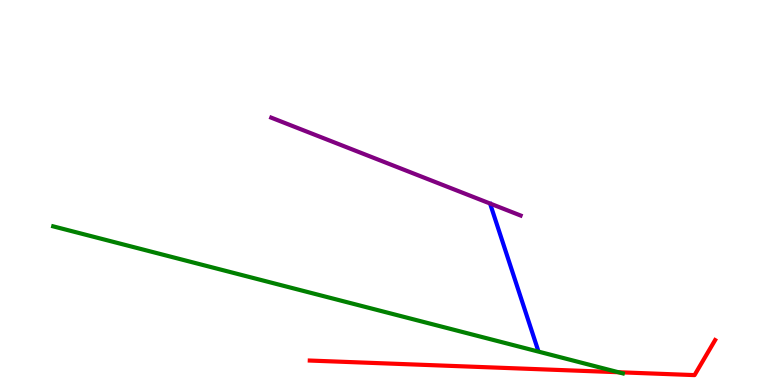[{'lines': ['blue', 'red'], 'intersections': []}, {'lines': ['green', 'red'], 'intersections': [{'x': 7.98, 'y': 0.332}]}, {'lines': ['purple', 'red'], 'intersections': []}, {'lines': ['blue', 'green'], 'intersections': []}, {'lines': ['blue', 'purple'], 'intersections': []}, {'lines': ['green', 'purple'], 'intersections': []}]